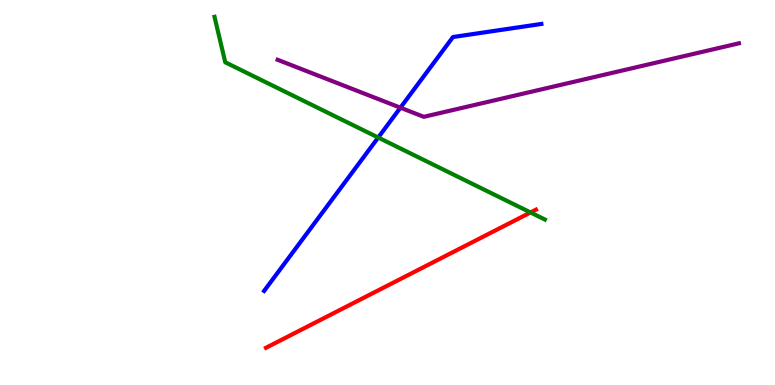[{'lines': ['blue', 'red'], 'intersections': []}, {'lines': ['green', 'red'], 'intersections': [{'x': 6.85, 'y': 4.48}]}, {'lines': ['purple', 'red'], 'intersections': []}, {'lines': ['blue', 'green'], 'intersections': [{'x': 4.88, 'y': 6.43}]}, {'lines': ['blue', 'purple'], 'intersections': [{'x': 5.17, 'y': 7.2}]}, {'lines': ['green', 'purple'], 'intersections': []}]